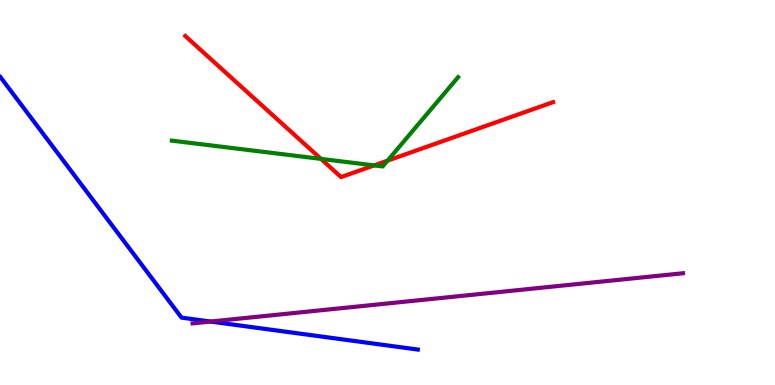[{'lines': ['blue', 'red'], 'intersections': []}, {'lines': ['green', 'red'], 'intersections': [{'x': 4.14, 'y': 5.87}, {'x': 4.83, 'y': 5.7}, {'x': 5.0, 'y': 5.83}]}, {'lines': ['purple', 'red'], 'intersections': []}, {'lines': ['blue', 'green'], 'intersections': []}, {'lines': ['blue', 'purple'], 'intersections': [{'x': 2.72, 'y': 1.65}]}, {'lines': ['green', 'purple'], 'intersections': []}]